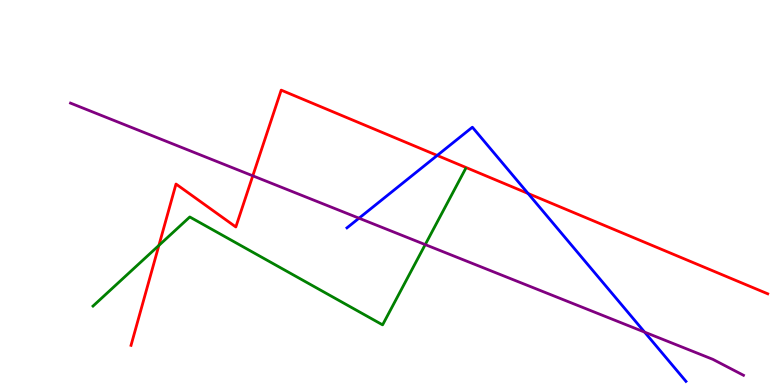[{'lines': ['blue', 'red'], 'intersections': [{'x': 5.64, 'y': 5.96}, {'x': 6.81, 'y': 4.97}]}, {'lines': ['green', 'red'], 'intersections': [{'x': 2.05, 'y': 3.63}]}, {'lines': ['purple', 'red'], 'intersections': [{'x': 3.26, 'y': 5.43}]}, {'lines': ['blue', 'green'], 'intersections': []}, {'lines': ['blue', 'purple'], 'intersections': [{'x': 4.63, 'y': 4.33}, {'x': 8.32, 'y': 1.37}]}, {'lines': ['green', 'purple'], 'intersections': [{'x': 5.49, 'y': 3.65}]}]